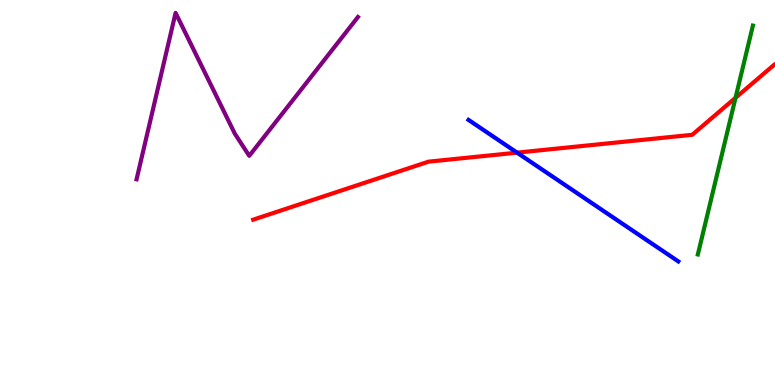[{'lines': ['blue', 'red'], 'intersections': [{'x': 6.67, 'y': 6.04}]}, {'lines': ['green', 'red'], 'intersections': [{'x': 9.49, 'y': 7.46}]}, {'lines': ['purple', 'red'], 'intersections': []}, {'lines': ['blue', 'green'], 'intersections': []}, {'lines': ['blue', 'purple'], 'intersections': []}, {'lines': ['green', 'purple'], 'intersections': []}]